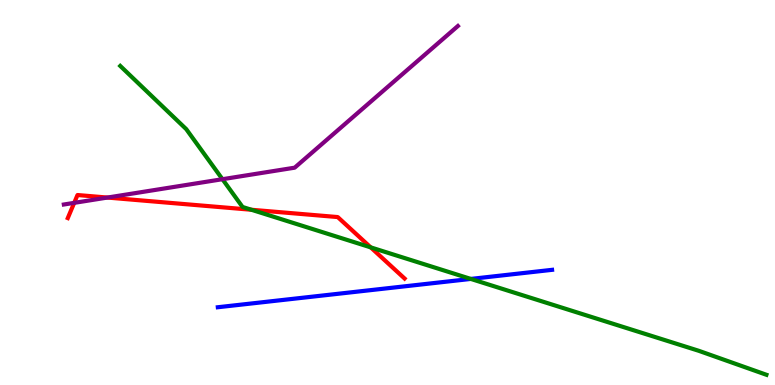[{'lines': ['blue', 'red'], 'intersections': []}, {'lines': ['green', 'red'], 'intersections': [{'x': 3.24, 'y': 4.55}, {'x': 4.78, 'y': 3.58}]}, {'lines': ['purple', 'red'], 'intersections': [{'x': 0.957, 'y': 4.73}, {'x': 1.39, 'y': 4.87}]}, {'lines': ['blue', 'green'], 'intersections': [{'x': 6.08, 'y': 2.76}]}, {'lines': ['blue', 'purple'], 'intersections': []}, {'lines': ['green', 'purple'], 'intersections': [{'x': 2.87, 'y': 5.35}]}]